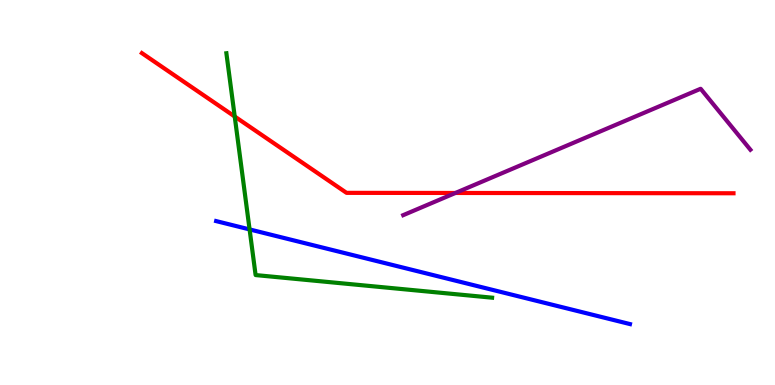[{'lines': ['blue', 'red'], 'intersections': []}, {'lines': ['green', 'red'], 'intersections': [{'x': 3.03, 'y': 6.97}]}, {'lines': ['purple', 'red'], 'intersections': [{'x': 5.88, 'y': 4.99}]}, {'lines': ['blue', 'green'], 'intersections': [{'x': 3.22, 'y': 4.04}]}, {'lines': ['blue', 'purple'], 'intersections': []}, {'lines': ['green', 'purple'], 'intersections': []}]